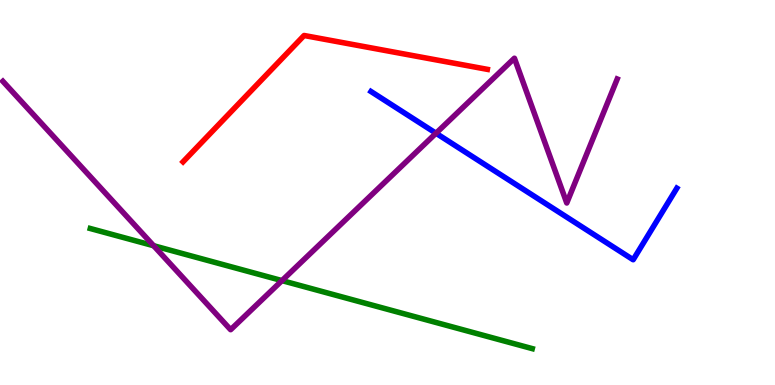[{'lines': ['blue', 'red'], 'intersections': []}, {'lines': ['green', 'red'], 'intersections': []}, {'lines': ['purple', 'red'], 'intersections': []}, {'lines': ['blue', 'green'], 'intersections': []}, {'lines': ['blue', 'purple'], 'intersections': [{'x': 5.63, 'y': 6.54}]}, {'lines': ['green', 'purple'], 'intersections': [{'x': 1.98, 'y': 3.62}, {'x': 3.64, 'y': 2.71}]}]